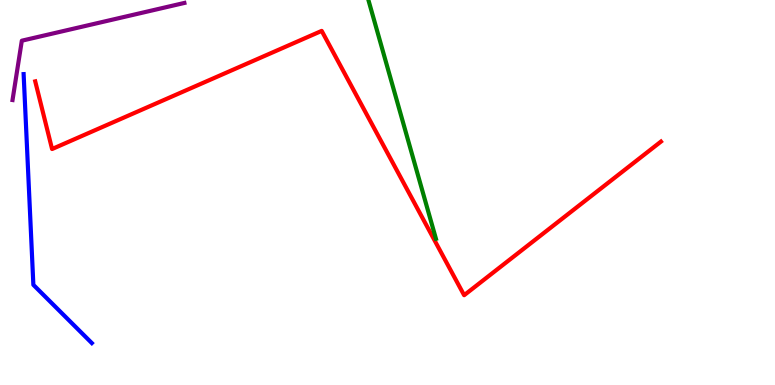[{'lines': ['blue', 'red'], 'intersections': []}, {'lines': ['green', 'red'], 'intersections': []}, {'lines': ['purple', 'red'], 'intersections': []}, {'lines': ['blue', 'green'], 'intersections': []}, {'lines': ['blue', 'purple'], 'intersections': []}, {'lines': ['green', 'purple'], 'intersections': []}]